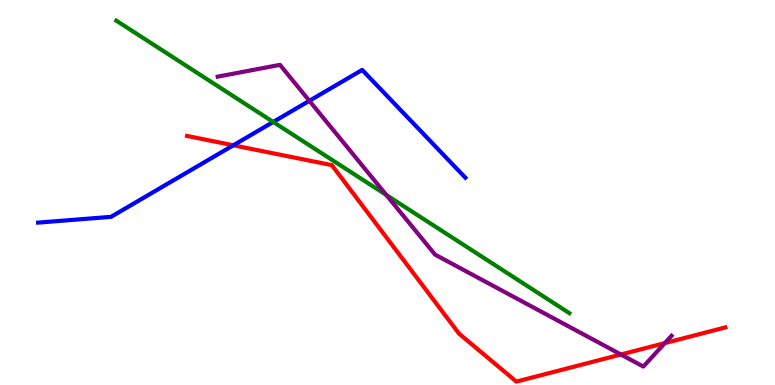[{'lines': ['blue', 'red'], 'intersections': [{'x': 3.01, 'y': 6.23}]}, {'lines': ['green', 'red'], 'intersections': []}, {'lines': ['purple', 'red'], 'intersections': [{'x': 8.01, 'y': 0.792}, {'x': 8.58, 'y': 1.09}]}, {'lines': ['blue', 'green'], 'intersections': [{'x': 3.53, 'y': 6.83}]}, {'lines': ['blue', 'purple'], 'intersections': [{'x': 3.99, 'y': 7.38}]}, {'lines': ['green', 'purple'], 'intersections': [{'x': 4.98, 'y': 4.94}]}]